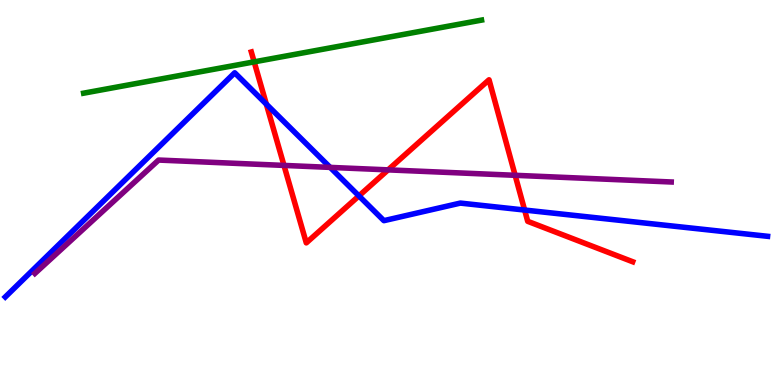[{'lines': ['blue', 'red'], 'intersections': [{'x': 3.44, 'y': 7.29}, {'x': 4.63, 'y': 4.91}, {'x': 6.77, 'y': 4.54}]}, {'lines': ['green', 'red'], 'intersections': [{'x': 3.28, 'y': 8.39}]}, {'lines': ['purple', 'red'], 'intersections': [{'x': 3.66, 'y': 5.7}, {'x': 5.01, 'y': 5.59}, {'x': 6.65, 'y': 5.45}]}, {'lines': ['blue', 'green'], 'intersections': []}, {'lines': ['blue', 'purple'], 'intersections': [{'x': 4.26, 'y': 5.65}]}, {'lines': ['green', 'purple'], 'intersections': []}]